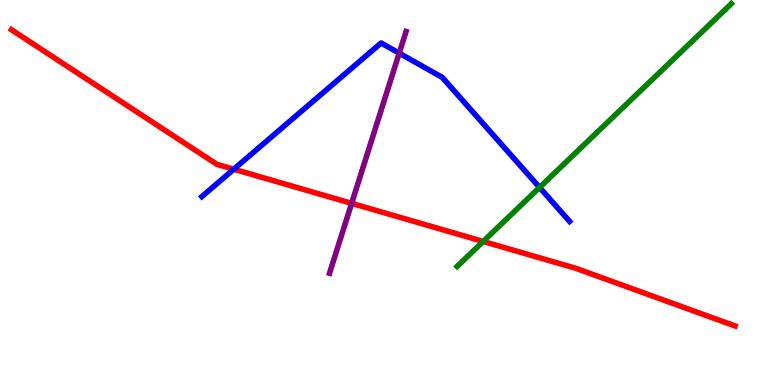[{'lines': ['blue', 'red'], 'intersections': [{'x': 3.02, 'y': 5.61}]}, {'lines': ['green', 'red'], 'intersections': [{'x': 6.23, 'y': 3.73}]}, {'lines': ['purple', 'red'], 'intersections': [{'x': 4.54, 'y': 4.72}]}, {'lines': ['blue', 'green'], 'intersections': [{'x': 6.96, 'y': 5.13}]}, {'lines': ['blue', 'purple'], 'intersections': [{'x': 5.15, 'y': 8.62}]}, {'lines': ['green', 'purple'], 'intersections': []}]